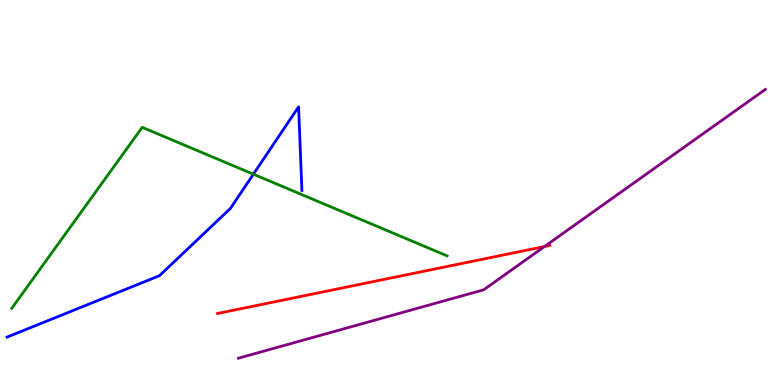[{'lines': ['blue', 'red'], 'intersections': []}, {'lines': ['green', 'red'], 'intersections': []}, {'lines': ['purple', 'red'], 'intersections': [{'x': 7.03, 'y': 3.6}]}, {'lines': ['blue', 'green'], 'intersections': [{'x': 3.27, 'y': 5.48}]}, {'lines': ['blue', 'purple'], 'intersections': []}, {'lines': ['green', 'purple'], 'intersections': []}]